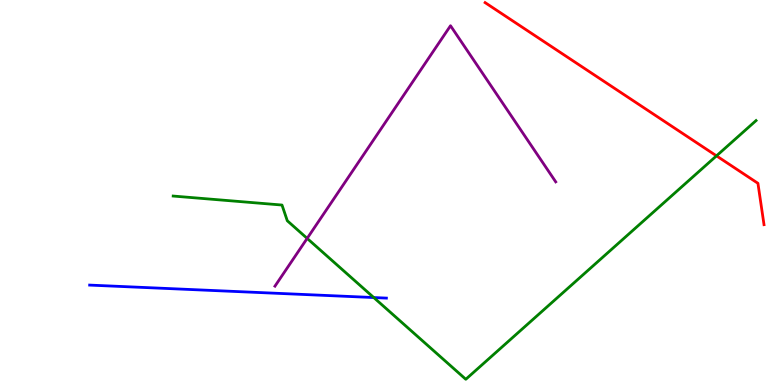[{'lines': ['blue', 'red'], 'intersections': []}, {'lines': ['green', 'red'], 'intersections': [{'x': 9.25, 'y': 5.95}]}, {'lines': ['purple', 'red'], 'intersections': []}, {'lines': ['blue', 'green'], 'intersections': [{'x': 4.82, 'y': 2.27}]}, {'lines': ['blue', 'purple'], 'intersections': []}, {'lines': ['green', 'purple'], 'intersections': [{'x': 3.96, 'y': 3.81}]}]